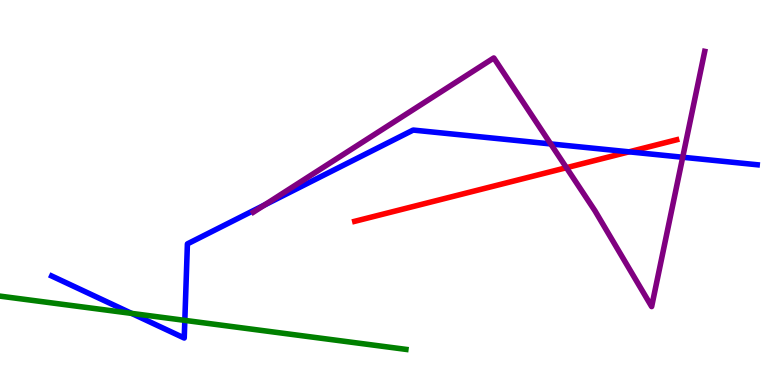[{'lines': ['blue', 'red'], 'intersections': [{'x': 8.12, 'y': 6.06}]}, {'lines': ['green', 'red'], 'intersections': []}, {'lines': ['purple', 'red'], 'intersections': [{'x': 7.31, 'y': 5.64}]}, {'lines': ['blue', 'green'], 'intersections': [{'x': 1.7, 'y': 1.86}, {'x': 2.38, 'y': 1.68}]}, {'lines': ['blue', 'purple'], 'intersections': [{'x': 3.41, 'y': 4.67}, {'x': 7.11, 'y': 6.26}, {'x': 8.81, 'y': 5.92}]}, {'lines': ['green', 'purple'], 'intersections': []}]